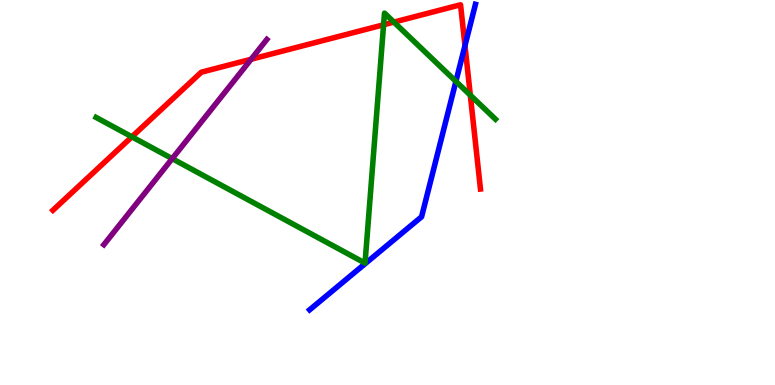[{'lines': ['blue', 'red'], 'intersections': [{'x': 6.0, 'y': 8.81}]}, {'lines': ['green', 'red'], 'intersections': [{'x': 1.7, 'y': 6.45}, {'x': 4.95, 'y': 9.36}, {'x': 5.08, 'y': 9.43}, {'x': 6.07, 'y': 7.53}]}, {'lines': ['purple', 'red'], 'intersections': [{'x': 3.24, 'y': 8.46}]}, {'lines': ['blue', 'green'], 'intersections': [{'x': 5.88, 'y': 7.89}]}, {'lines': ['blue', 'purple'], 'intersections': []}, {'lines': ['green', 'purple'], 'intersections': [{'x': 2.22, 'y': 5.88}]}]